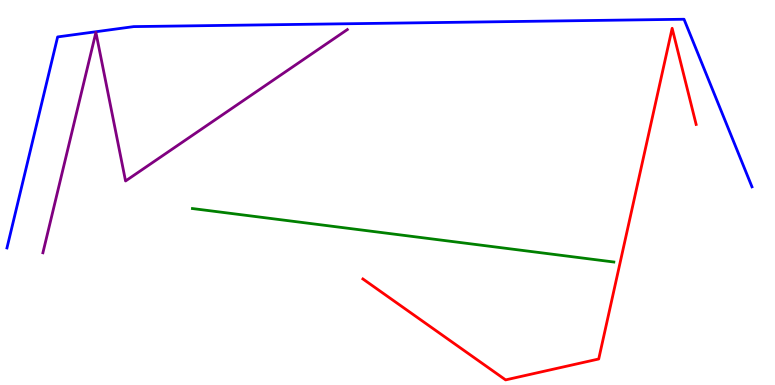[{'lines': ['blue', 'red'], 'intersections': []}, {'lines': ['green', 'red'], 'intersections': []}, {'lines': ['purple', 'red'], 'intersections': []}, {'lines': ['blue', 'green'], 'intersections': []}, {'lines': ['blue', 'purple'], 'intersections': []}, {'lines': ['green', 'purple'], 'intersections': []}]